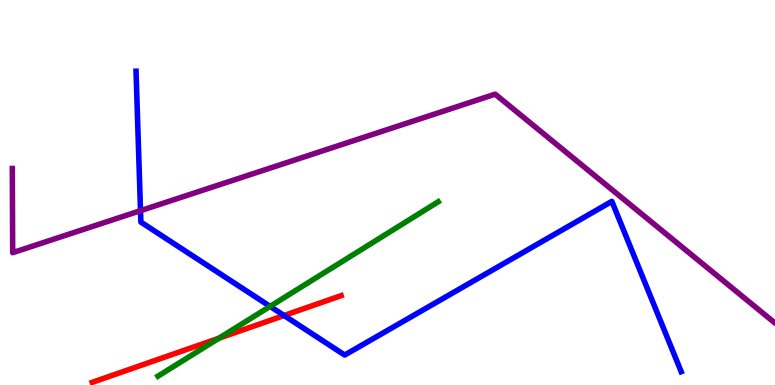[{'lines': ['blue', 'red'], 'intersections': [{'x': 3.67, 'y': 1.8}]}, {'lines': ['green', 'red'], 'intersections': [{'x': 2.83, 'y': 1.22}]}, {'lines': ['purple', 'red'], 'intersections': []}, {'lines': ['blue', 'green'], 'intersections': [{'x': 3.49, 'y': 2.04}]}, {'lines': ['blue', 'purple'], 'intersections': [{'x': 1.81, 'y': 4.53}]}, {'lines': ['green', 'purple'], 'intersections': []}]